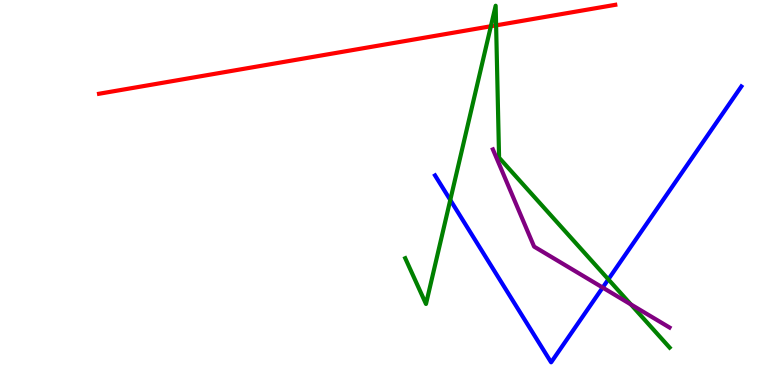[{'lines': ['blue', 'red'], 'intersections': []}, {'lines': ['green', 'red'], 'intersections': [{'x': 6.33, 'y': 9.32}, {'x': 6.4, 'y': 9.34}]}, {'lines': ['purple', 'red'], 'intersections': []}, {'lines': ['blue', 'green'], 'intersections': [{'x': 5.81, 'y': 4.81}, {'x': 7.85, 'y': 2.74}]}, {'lines': ['blue', 'purple'], 'intersections': [{'x': 7.78, 'y': 2.53}]}, {'lines': ['green', 'purple'], 'intersections': [{'x': 8.14, 'y': 2.09}]}]